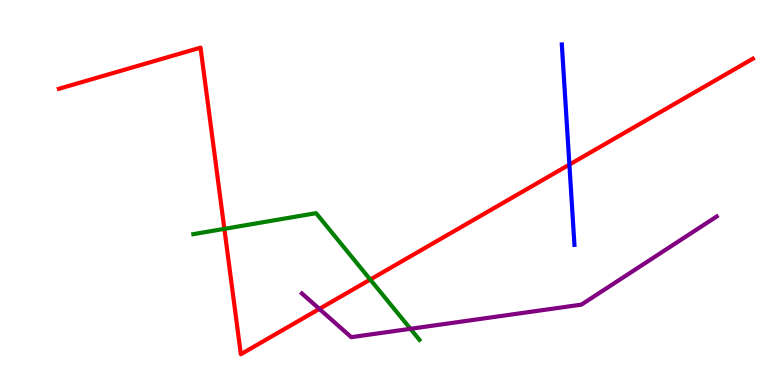[{'lines': ['blue', 'red'], 'intersections': [{'x': 7.35, 'y': 5.72}]}, {'lines': ['green', 'red'], 'intersections': [{'x': 2.89, 'y': 4.06}, {'x': 4.78, 'y': 2.74}]}, {'lines': ['purple', 'red'], 'intersections': [{'x': 4.12, 'y': 1.98}]}, {'lines': ['blue', 'green'], 'intersections': []}, {'lines': ['blue', 'purple'], 'intersections': []}, {'lines': ['green', 'purple'], 'intersections': [{'x': 5.3, 'y': 1.46}]}]